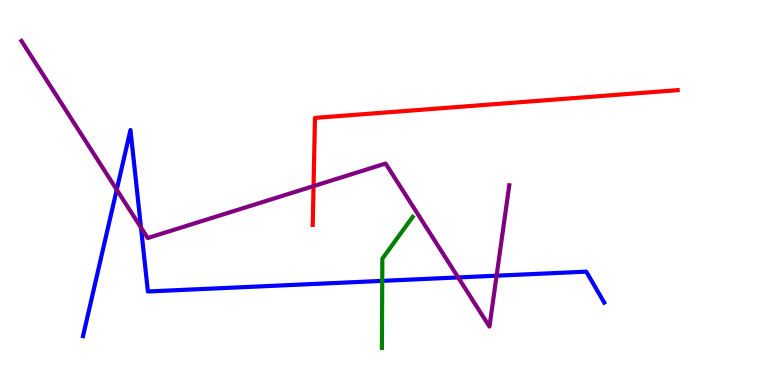[{'lines': ['blue', 'red'], 'intersections': []}, {'lines': ['green', 'red'], 'intersections': []}, {'lines': ['purple', 'red'], 'intersections': [{'x': 4.05, 'y': 5.17}]}, {'lines': ['blue', 'green'], 'intersections': [{'x': 4.93, 'y': 2.7}]}, {'lines': ['blue', 'purple'], 'intersections': [{'x': 1.51, 'y': 5.07}, {'x': 1.82, 'y': 4.09}, {'x': 5.91, 'y': 2.79}, {'x': 6.41, 'y': 2.84}]}, {'lines': ['green', 'purple'], 'intersections': []}]